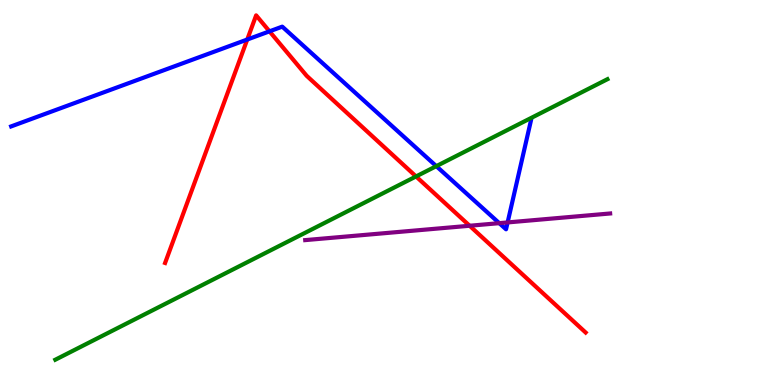[{'lines': ['blue', 'red'], 'intersections': [{'x': 3.19, 'y': 8.97}, {'x': 3.48, 'y': 9.19}]}, {'lines': ['green', 'red'], 'intersections': [{'x': 5.37, 'y': 5.42}]}, {'lines': ['purple', 'red'], 'intersections': [{'x': 6.06, 'y': 4.14}]}, {'lines': ['blue', 'green'], 'intersections': [{'x': 5.63, 'y': 5.68}]}, {'lines': ['blue', 'purple'], 'intersections': [{'x': 6.44, 'y': 4.2}, {'x': 6.55, 'y': 4.22}]}, {'lines': ['green', 'purple'], 'intersections': []}]